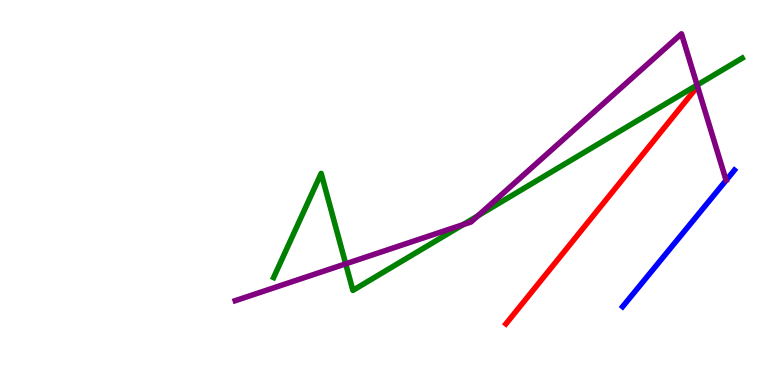[{'lines': ['blue', 'red'], 'intersections': []}, {'lines': ['green', 'red'], 'intersections': []}, {'lines': ['purple', 'red'], 'intersections': []}, {'lines': ['blue', 'green'], 'intersections': []}, {'lines': ['blue', 'purple'], 'intersections': []}, {'lines': ['green', 'purple'], 'intersections': [{'x': 4.46, 'y': 3.15}, {'x': 5.97, 'y': 4.16}, {'x': 6.17, 'y': 4.4}, {'x': 8.99, 'y': 7.79}]}]